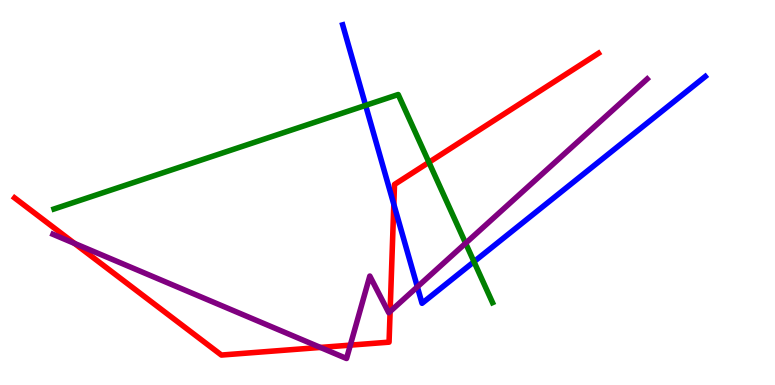[{'lines': ['blue', 'red'], 'intersections': [{'x': 5.08, 'y': 4.69}]}, {'lines': ['green', 'red'], 'intersections': [{'x': 5.53, 'y': 5.78}]}, {'lines': ['purple', 'red'], 'intersections': [{'x': 0.961, 'y': 3.68}, {'x': 4.13, 'y': 0.976}, {'x': 4.52, 'y': 1.04}, {'x': 5.03, 'y': 1.91}]}, {'lines': ['blue', 'green'], 'intersections': [{'x': 4.72, 'y': 7.26}, {'x': 6.12, 'y': 3.2}]}, {'lines': ['blue', 'purple'], 'intersections': [{'x': 5.39, 'y': 2.55}]}, {'lines': ['green', 'purple'], 'intersections': [{'x': 6.01, 'y': 3.68}]}]